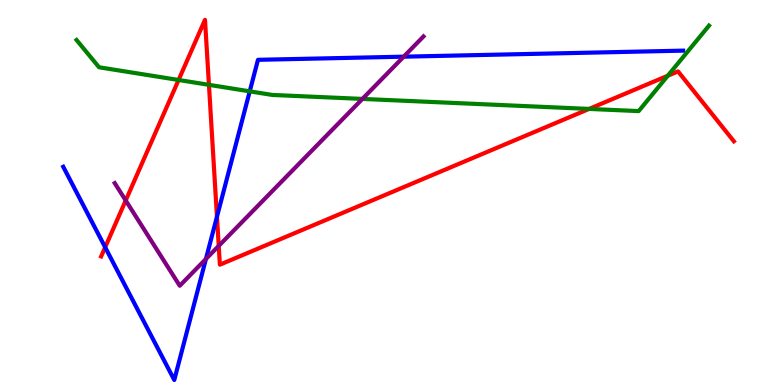[{'lines': ['blue', 'red'], 'intersections': [{'x': 1.36, 'y': 3.58}, {'x': 2.8, 'y': 4.37}]}, {'lines': ['green', 'red'], 'intersections': [{'x': 2.3, 'y': 7.92}, {'x': 2.7, 'y': 7.8}, {'x': 7.6, 'y': 7.17}, {'x': 8.62, 'y': 8.03}]}, {'lines': ['purple', 'red'], 'intersections': [{'x': 1.62, 'y': 4.79}, {'x': 2.82, 'y': 3.61}]}, {'lines': ['blue', 'green'], 'intersections': [{'x': 3.22, 'y': 7.63}]}, {'lines': ['blue', 'purple'], 'intersections': [{'x': 2.66, 'y': 3.27}, {'x': 5.21, 'y': 8.53}]}, {'lines': ['green', 'purple'], 'intersections': [{'x': 4.68, 'y': 7.43}]}]